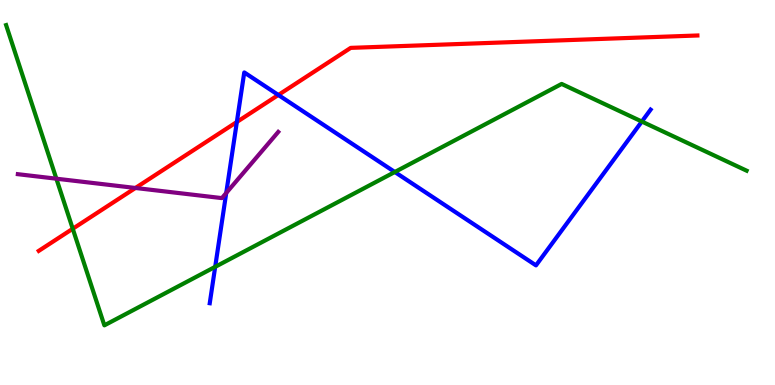[{'lines': ['blue', 'red'], 'intersections': [{'x': 3.06, 'y': 6.83}, {'x': 3.59, 'y': 7.53}]}, {'lines': ['green', 'red'], 'intersections': [{'x': 0.939, 'y': 4.06}]}, {'lines': ['purple', 'red'], 'intersections': [{'x': 1.75, 'y': 5.12}]}, {'lines': ['blue', 'green'], 'intersections': [{'x': 2.78, 'y': 3.07}, {'x': 5.09, 'y': 5.53}, {'x': 8.28, 'y': 6.84}]}, {'lines': ['blue', 'purple'], 'intersections': [{'x': 2.92, 'y': 4.99}]}, {'lines': ['green', 'purple'], 'intersections': [{'x': 0.727, 'y': 5.36}]}]